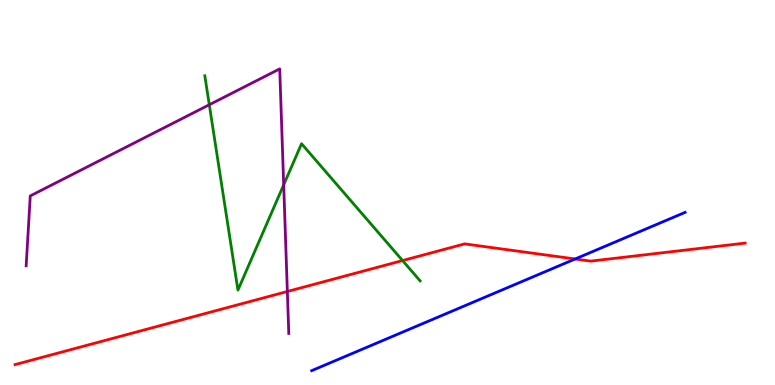[{'lines': ['blue', 'red'], 'intersections': [{'x': 7.42, 'y': 3.27}]}, {'lines': ['green', 'red'], 'intersections': [{'x': 5.19, 'y': 3.23}]}, {'lines': ['purple', 'red'], 'intersections': [{'x': 3.71, 'y': 2.43}]}, {'lines': ['blue', 'green'], 'intersections': []}, {'lines': ['blue', 'purple'], 'intersections': []}, {'lines': ['green', 'purple'], 'intersections': [{'x': 2.7, 'y': 7.28}, {'x': 3.66, 'y': 5.2}]}]